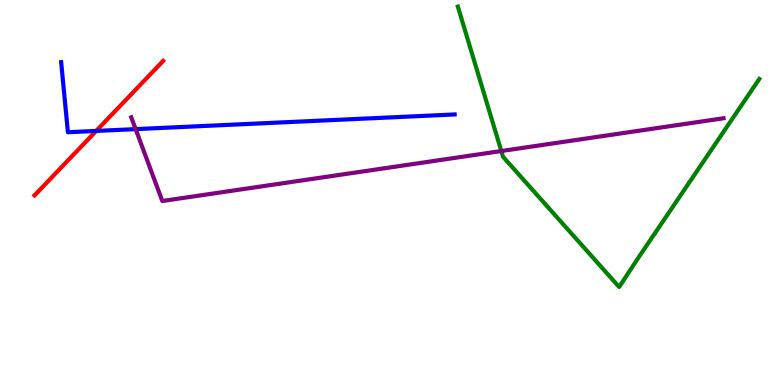[{'lines': ['blue', 'red'], 'intersections': [{'x': 1.24, 'y': 6.6}]}, {'lines': ['green', 'red'], 'intersections': []}, {'lines': ['purple', 'red'], 'intersections': []}, {'lines': ['blue', 'green'], 'intersections': []}, {'lines': ['blue', 'purple'], 'intersections': [{'x': 1.75, 'y': 6.65}]}, {'lines': ['green', 'purple'], 'intersections': [{'x': 6.47, 'y': 6.08}]}]